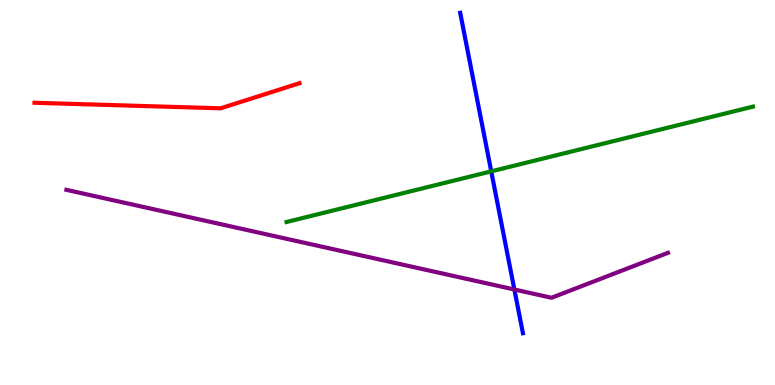[{'lines': ['blue', 'red'], 'intersections': []}, {'lines': ['green', 'red'], 'intersections': []}, {'lines': ['purple', 'red'], 'intersections': []}, {'lines': ['blue', 'green'], 'intersections': [{'x': 6.34, 'y': 5.55}]}, {'lines': ['blue', 'purple'], 'intersections': [{'x': 6.64, 'y': 2.48}]}, {'lines': ['green', 'purple'], 'intersections': []}]